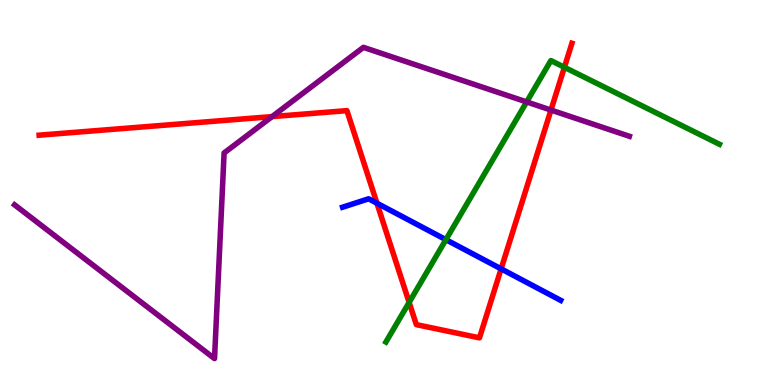[{'lines': ['blue', 'red'], 'intersections': [{'x': 4.86, 'y': 4.72}, {'x': 6.47, 'y': 3.02}]}, {'lines': ['green', 'red'], 'intersections': [{'x': 5.28, 'y': 2.15}, {'x': 7.28, 'y': 8.25}]}, {'lines': ['purple', 'red'], 'intersections': [{'x': 3.51, 'y': 6.97}, {'x': 7.11, 'y': 7.14}]}, {'lines': ['blue', 'green'], 'intersections': [{'x': 5.75, 'y': 3.77}]}, {'lines': ['blue', 'purple'], 'intersections': []}, {'lines': ['green', 'purple'], 'intersections': [{'x': 6.8, 'y': 7.35}]}]